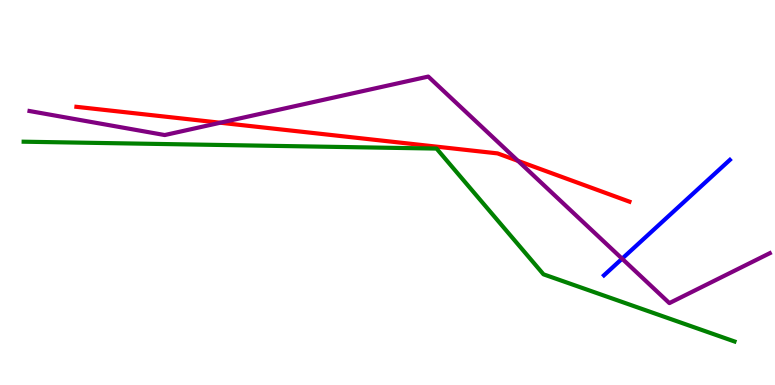[{'lines': ['blue', 'red'], 'intersections': []}, {'lines': ['green', 'red'], 'intersections': []}, {'lines': ['purple', 'red'], 'intersections': [{'x': 2.84, 'y': 6.81}, {'x': 6.68, 'y': 5.82}]}, {'lines': ['blue', 'green'], 'intersections': []}, {'lines': ['blue', 'purple'], 'intersections': [{'x': 8.03, 'y': 3.28}]}, {'lines': ['green', 'purple'], 'intersections': []}]